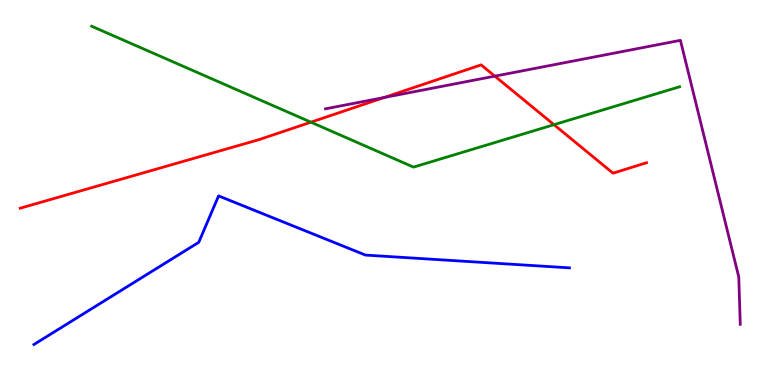[{'lines': ['blue', 'red'], 'intersections': []}, {'lines': ['green', 'red'], 'intersections': [{'x': 4.01, 'y': 6.83}, {'x': 7.15, 'y': 6.76}]}, {'lines': ['purple', 'red'], 'intersections': [{'x': 4.96, 'y': 7.47}, {'x': 6.39, 'y': 8.02}]}, {'lines': ['blue', 'green'], 'intersections': []}, {'lines': ['blue', 'purple'], 'intersections': []}, {'lines': ['green', 'purple'], 'intersections': []}]